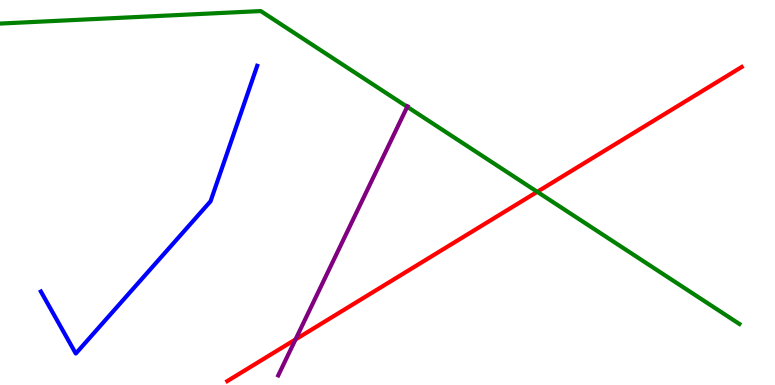[{'lines': ['blue', 'red'], 'intersections': []}, {'lines': ['green', 'red'], 'intersections': [{'x': 6.93, 'y': 5.02}]}, {'lines': ['purple', 'red'], 'intersections': [{'x': 3.81, 'y': 1.18}]}, {'lines': ['blue', 'green'], 'intersections': []}, {'lines': ['blue', 'purple'], 'intersections': []}, {'lines': ['green', 'purple'], 'intersections': [{'x': 5.25, 'y': 7.23}]}]